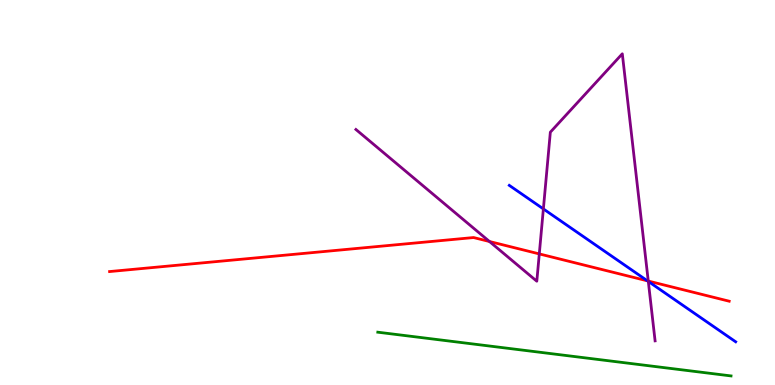[{'lines': ['blue', 'red'], 'intersections': [{'x': 8.35, 'y': 2.71}]}, {'lines': ['green', 'red'], 'intersections': []}, {'lines': ['purple', 'red'], 'intersections': [{'x': 6.32, 'y': 3.73}, {'x': 6.96, 'y': 3.4}, {'x': 8.36, 'y': 2.7}]}, {'lines': ['blue', 'green'], 'intersections': []}, {'lines': ['blue', 'purple'], 'intersections': [{'x': 7.01, 'y': 4.57}, {'x': 8.37, 'y': 2.69}]}, {'lines': ['green', 'purple'], 'intersections': []}]